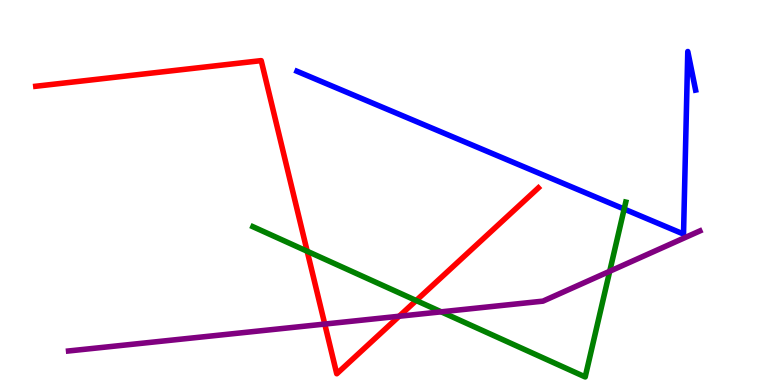[{'lines': ['blue', 'red'], 'intersections': []}, {'lines': ['green', 'red'], 'intersections': [{'x': 3.96, 'y': 3.47}, {'x': 5.37, 'y': 2.19}]}, {'lines': ['purple', 'red'], 'intersections': [{'x': 4.19, 'y': 1.58}, {'x': 5.15, 'y': 1.79}]}, {'lines': ['blue', 'green'], 'intersections': [{'x': 8.05, 'y': 4.57}]}, {'lines': ['blue', 'purple'], 'intersections': []}, {'lines': ['green', 'purple'], 'intersections': [{'x': 5.69, 'y': 1.9}, {'x': 7.87, 'y': 2.95}]}]